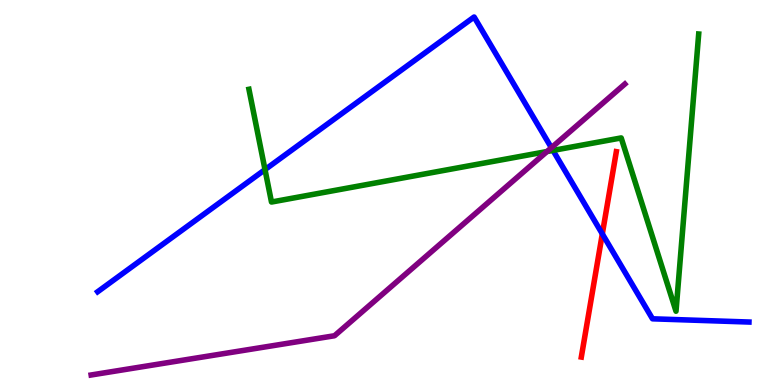[{'lines': ['blue', 'red'], 'intersections': [{'x': 7.77, 'y': 3.93}]}, {'lines': ['green', 'red'], 'intersections': []}, {'lines': ['purple', 'red'], 'intersections': []}, {'lines': ['blue', 'green'], 'intersections': [{'x': 3.42, 'y': 5.59}, {'x': 7.14, 'y': 6.09}]}, {'lines': ['blue', 'purple'], 'intersections': [{'x': 7.11, 'y': 6.16}]}, {'lines': ['green', 'purple'], 'intersections': [{'x': 7.06, 'y': 6.06}]}]